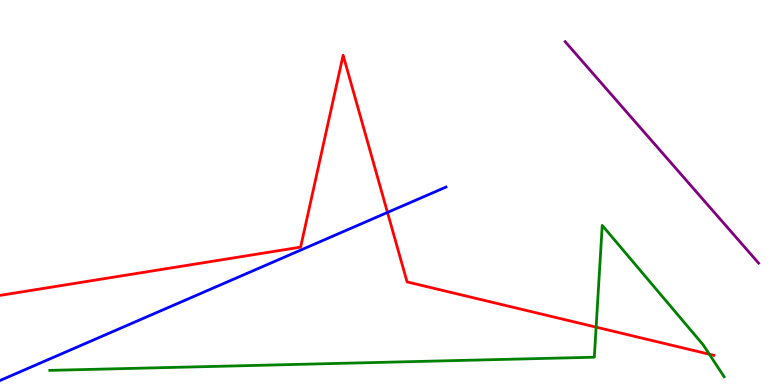[{'lines': ['blue', 'red'], 'intersections': [{'x': 5.0, 'y': 4.48}]}, {'lines': ['green', 'red'], 'intersections': [{'x': 7.69, 'y': 1.5}, {'x': 9.15, 'y': 0.799}]}, {'lines': ['purple', 'red'], 'intersections': []}, {'lines': ['blue', 'green'], 'intersections': []}, {'lines': ['blue', 'purple'], 'intersections': []}, {'lines': ['green', 'purple'], 'intersections': []}]